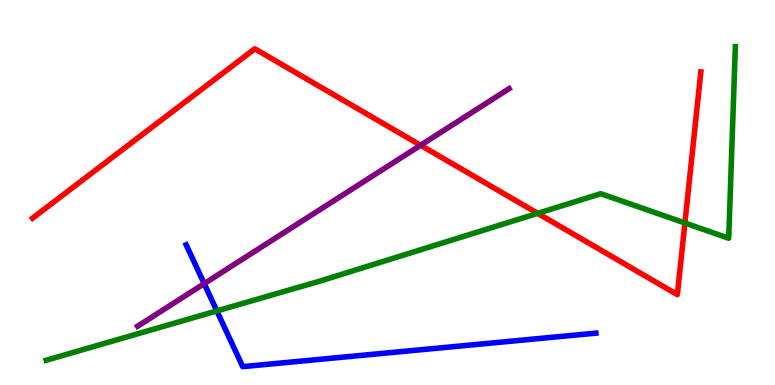[{'lines': ['blue', 'red'], 'intersections': []}, {'lines': ['green', 'red'], 'intersections': [{'x': 6.94, 'y': 4.46}, {'x': 8.84, 'y': 4.21}]}, {'lines': ['purple', 'red'], 'intersections': [{'x': 5.43, 'y': 6.23}]}, {'lines': ['blue', 'green'], 'intersections': [{'x': 2.8, 'y': 1.92}]}, {'lines': ['blue', 'purple'], 'intersections': [{'x': 2.63, 'y': 2.63}]}, {'lines': ['green', 'purple'], 'intersections': []}]